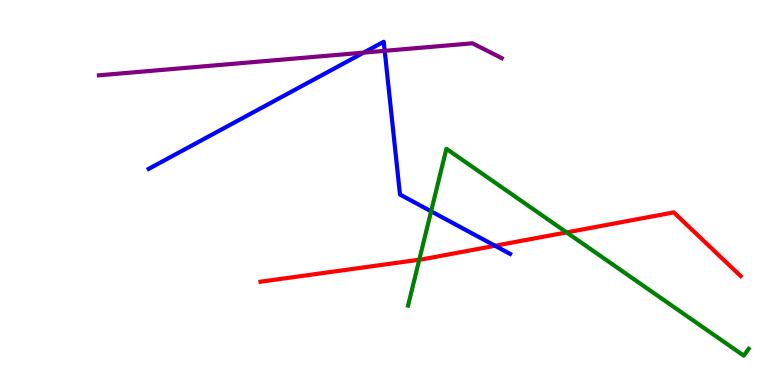[{'lines': ['blue', 'red'], 'intersections': [{'x': 6.39, 'y': 3.62}]}, {'lines': ['green', 'red'], 'intersections': [{'x': 5.41, 'y': 3.25}, {'x': 7.31, 'y': 3.96}]}, {'lines': ['purple', 'red'], 'intersections': []}, {'lines': ['blue', 'green'], 'intersections': [{'x': 5.56, 'y': 4.51}]}, {'lines': ['blue', 'purple'], 'intersections': [{'x': 4.69, 'y': 8.63}, {'x': 4.96, 'y': 8.68}]}, {'lines': ['green', 'purple'], 'intersections': []}]